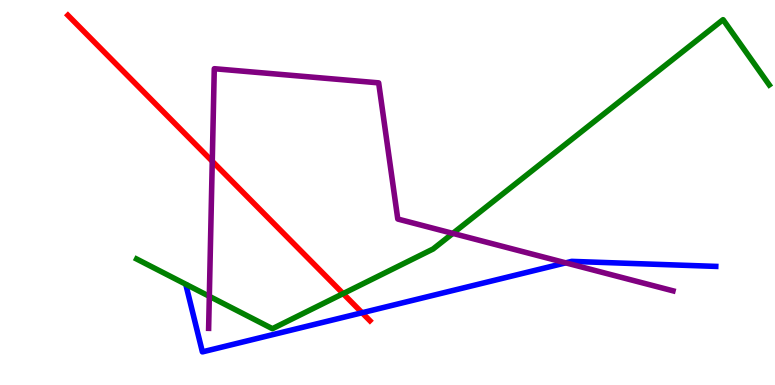[{'lines': ['blue', 'red'], 'intersections': [{'x': 4.67, 'y': 1.88}]}, {'lines': ['green', 'red'], 'intersections': [{'x': 4.43, 'y': 2.37}]}, {'lines': ['purple', 'red'], 'intersections': [{'x': 2.74, 'y': 5.81}]}, {'lines': ['blue', 'green'], 'intersections': []}, {'lines': ['blue', 'purple'], 'intersections': [{'x': 7.3, 'y': 3.17}]}, {'lines': ['green', 'purple'], 'intersections': [{'x': 2.7, 'y': 2.3}, {'x': 5.84, 'y': 3.94}]}]